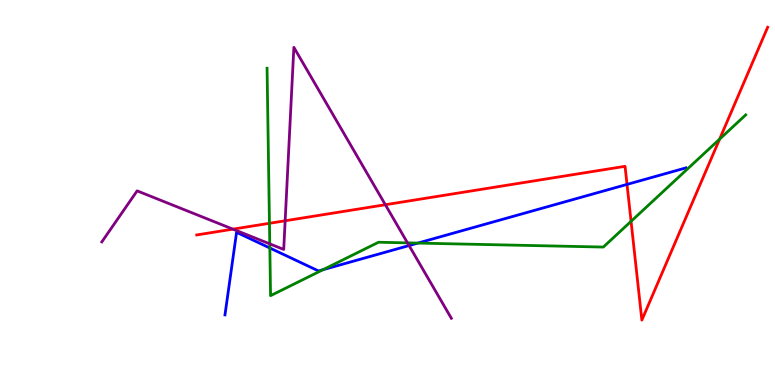[{'lines': ['blue', 'red'], 'intersections': [{'x': 8.09, 'y': 5.21}]}, {'lines': ['green', 'red'], 'intersections': [{'x': 3.48, 'y': 4.2}, {'x': 8.14, 'y': 4.25}, {'x': 9.29, 'y': 6.39}]}, {'lines': ['purple', 'red'], 'intersections': [{'x': 3.01, 'y': 4.05}, {'x': 3.68, 'y': 4.27}, {'x': 4.97, 'y': 4.68}]}, {'lines': ['blue', 'green'], 'intersections': [{'x': 3.48, 'y': 3.56}, {'x': 4.17, 'y': 3.0}, {'x': 5.39, 'y': 3.69}]}, {'lines': ['blue', 'purple'], 'intersections': [{'x': 5.28, 'y': 3.62}]}, {'lines': ['green', 'purple'], 'intersections': [{'x': 3.48, 'y': 3.67}, {'x': 5.26, 'y': 3.69}]}]